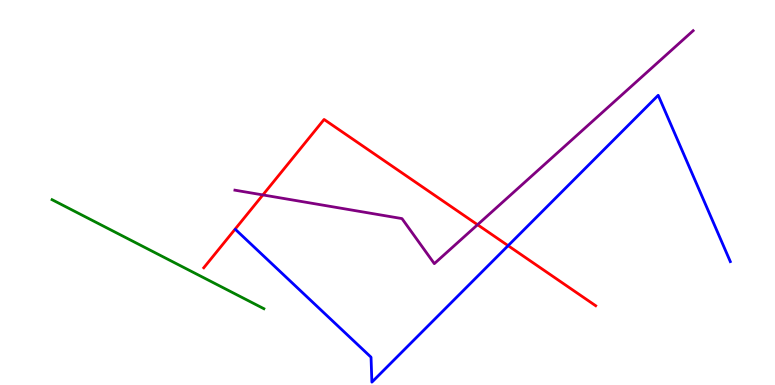[{'lines': ['blue', 'red'], 'intersections': [{'x': 6.56, 'y': 3.62}]}, {'lines': ['green', 'red'], 'intersections': []}, {'lines': ['purple', 'red'], 'intersections': [{'x': 3.39, 'y': 4.94}, {'x': 6.16, 'y': 4.16}]}, {'lines': ['blue', 'green'], 'intersections': []}, {'lines': ['blue', 'purple'], 'intersections': []}, {'lines': ['green', 'purple'], 'intersections': []}]